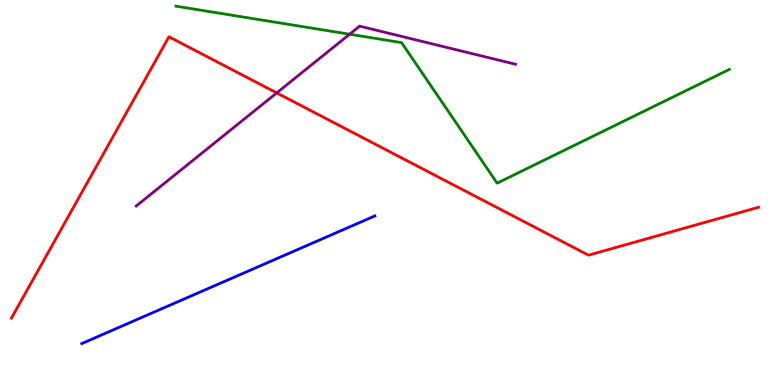[{'lines': ['blue', 'red'], 'intersections': []}, {'lines': ['green', 'red'], 'intersections': []}, {'lines': ['purple', 'red'], 'intersections': [{'x': 3.57, 'y': 7.59}]}, {'lines': ['blue', 'green'], 'intersections': []}, {'lines': ['blue', 'purple'], 'intersections': []}, {'lines': ['green', 'purple'], 'intersections': [{'x': 4.51, 'y': 9.11}]}]